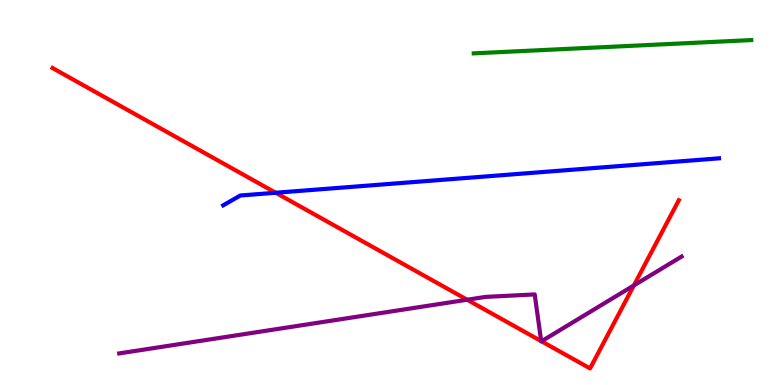[{'lines': ['blue', 'red'], 'intersections': [{'x': 3.56, 'y': 4.99}]}, {'lines': ['green', 'red'], 'intersections': []}, {'lines': ['purple', 'red'], 'intersections': [{'x': 6.03, 'y': 2.21}, {'x': 6.98, 'y': 1.14}, {'x': 6.99, 'y': 1.14}, {'x': 8.18, 'y': 2.59}]}, {'lines': ['blue', 'green'], 'intersections': []}, {'lines': ['blue', 'purple'], 'intersections': []}, {'lines': ['green', 'purple'], 'intersections': []}]